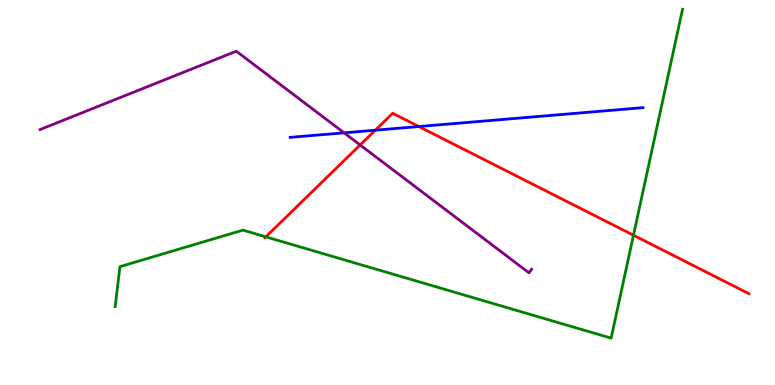[{'lines': ['blue', 'red'], 'intersections': [{'x': 4.84, 'y': 6.62}, {'x': 5.4, 'y': 6.71}]}, {'lines': ['green', 'red'], 'intersections': [{'x': 3.43, 'y': 3.85}, {'x': 8.17, 'y': 3.89}]}, {'lines': ['purple', 'red'], 'intersections': [{'x': 4.65, 'y': 6.23}]}, {'lines': ['blue', 'green'], 'intersections': []}, {'lines': ['blue', 'purple'], 'intersections': [{'x': 4.44, 'y': 6.55}]}, {'lines': ['green', 'purple'], 'intersections': []}]